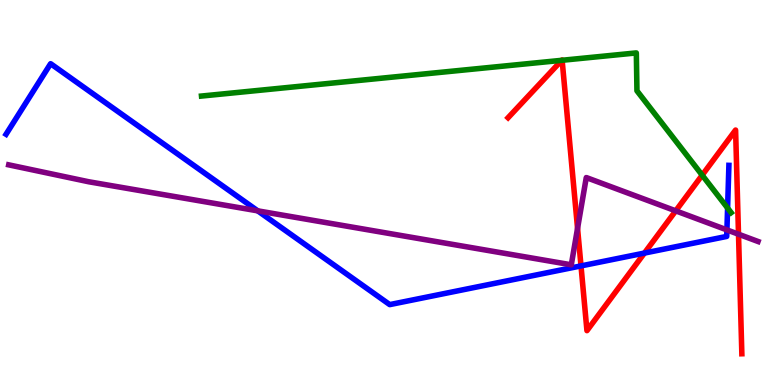[{'lines': ['blue', 'red'], 'intersections': [{'x': 7.5, 'y': 3.09}, {'x': 8.32, 'y': 3.43}]}, {'lines': ['green', 'red'], 'intersections': [{'x': 7.25, 'y': 8.43}, {'x': 7.25, 'y': 8.43}, {'x': 9.06, 'y': 5.45}]}, {'lines': ['purple', 'red'], 'intersections': [{'x': 7.45, 'y': 4.07}, {'x': 8.72, 'y': 4.52}, {'x': 9.53, 'y': 3.92}]}, {'lines': ['blue', 'green'], 'intersections': [{'x': 9.39, 'y': 4.6}]}, {'lines': ['blue', 'purple'], 'intersections': [{'x': 3.33, 'y': 4.52}, {'x': 9.38, 'y': 4.03}]}, {'lines': ['green', 'purple'], 'intersections': []}]